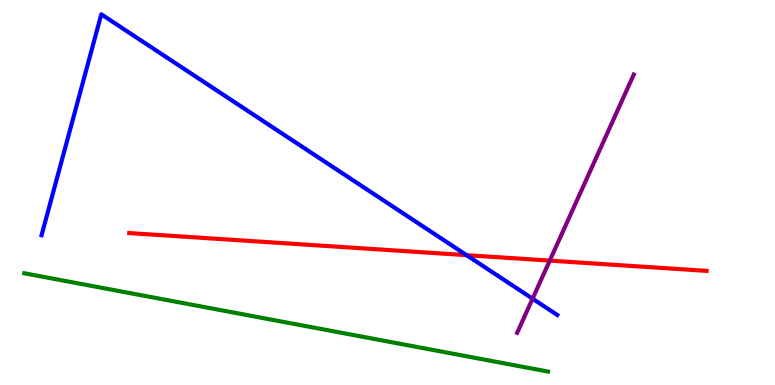[{'lines': ['blue', 'red'], 'intersections': [{'x': 6.02, 'y': 3.37}]}, {'lines': ['green', 'red'], 'intersections': []}, {'lines': ['purple', 'red'], 'intersections': [{'x': 7.09, 'y': 3.23}]}, {'lines': ['blue', 'green'], 'intersections': []}, {'lines': ['blue', 'purple'], 'intersections': [{'x': 6.87, 'y': 2.24}]}, {'lines': ['green', 'purple'], 'intersections': []}]